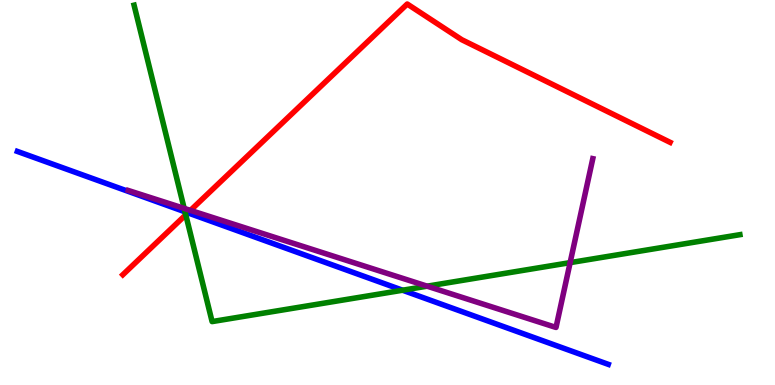[{'lines': ['blue', 'red'], 'intersections': [{'x': 2.42, 'y': 4.47}]}, {'lines': ['green', 'red'], 'intersections': [{'x': 2.4, 'y': 4.42}]}, {'lines': ['purple', 'red'], 'intersections': [{'x': 2.46, 'y': 4.54}]}, {'lines': ['blue', 'green'], 'intersections': [{'x': 2.39, 'y': 4.5}, {'x': 5.19, 'y': 2.46}]}, {'lines': ['blue', 'purple'], 'intersections': []}, {'lines': ['green', 'purple'], 'intersections': [{'x': 2.38, 'y': 4.59}, {'x': 5.51, 'y': 2.57}, {'x': 7.36, 'y': 3.18}]}]